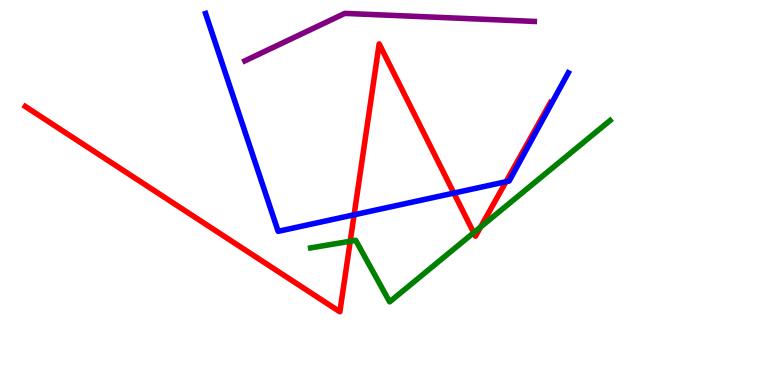[{'lines': ['blue', 'red'], 'intersections': [{'x': 4.57, 'y': 4.42}, {'x': 5.86, 'y': 4.99}, {'x': 6.53, 'y': 5.28}]}, {'lines': ['green', 'red'], 'intersections': [{'x': 4.52, 'y': 3.73}, {'x': 6.11, 'y': 3.96}, {'x': 6.2, 'y': 4.1}]}, {'lines': ['purple', 'red'], 'intersections': []}, {'lines': ['blue', 'green'], 'intersections': []}, {'lines': ['blue', 'purple'], 'intersections': []}, {'lines': ['green', 'purple'], 'intersections': []}]